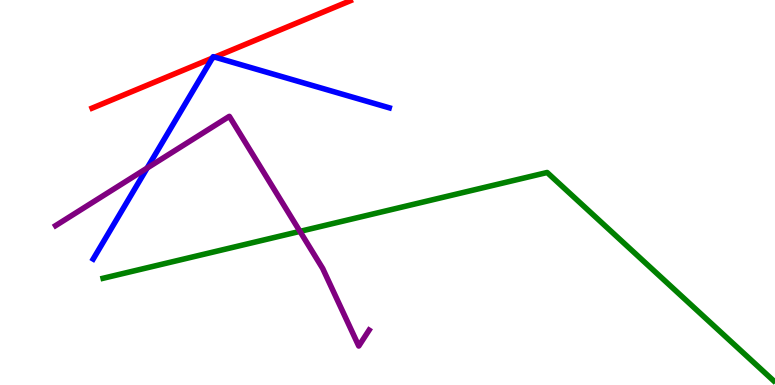[{'lines': ['blue', 'red'], 'intersections': [{'x': 2.74, 'y': 8.49}, {'x': 2.77, 'y': 8.52}]}, {'lines': ['green', 'red'], 'intersections': []}, {'lines': ['purple', 'red'], 'intersections': []}, {'lines': ['blue', 'green'], 'intersections': []}, {'lines': ['blue', 'purple'], 'intersections': [{'x': 1.9, 'y': 5.63}]}, {'lines': ['green', 'purple'], 'intersections': [{'x': 3.87, 'y': 3.99}]}]